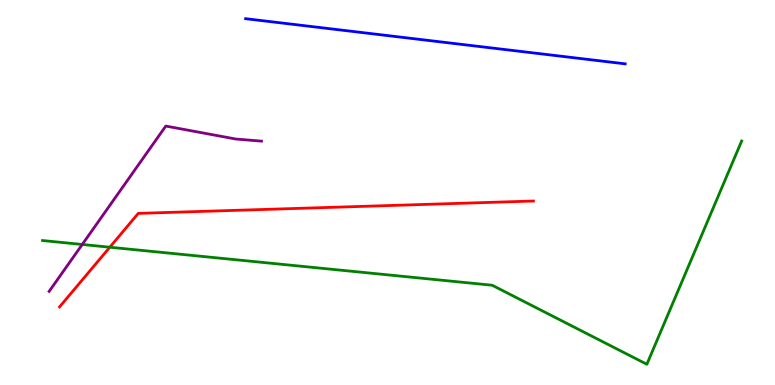[{'lines': ['blue', 'red'], 'intersections': []}, {'lines': ['green', 'red'], 'intersections': [{'x': 1.42, 'y': 3.58}]}, {'lines': ['purple', 'red'], 'intersections': []}, {'lines': ['blue', 'green'], 'intersections': []}, {'lines': ['blue', 'purple'], 'intersections': []}, {'lines': ['green', 'purple'], 'intersections': [{'x': 1.06, 'y': 3.65}]}]